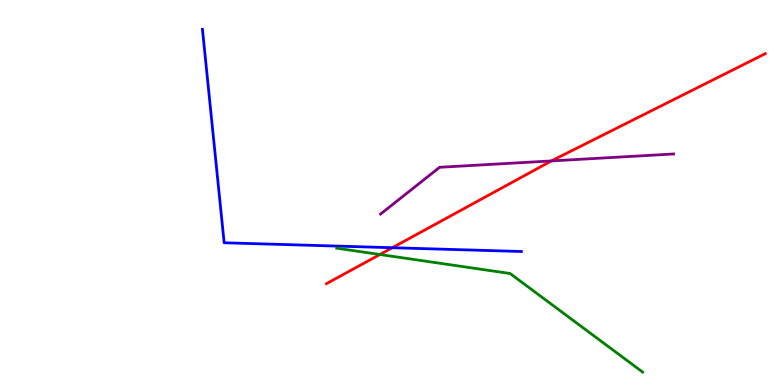[{'lines': ['blue', 'red'], 'intersections': [{'x': 5.06, 'y': 3.57}]}, {'lines': ['green', 'red'], 'intersections': [{'x': 4.9, 'y': 3.39}]}, {'lines': ['purple', 'red'], 'intersections': [{'x': 7.11, 'y': 5.82}]}, {'lines': ['blue', 'green'], 'intersections': []}, {'lines': ['blue', 'purple'], 'intersections': []}, {'lines': ['green', 'purple'], 'intersections': []}]